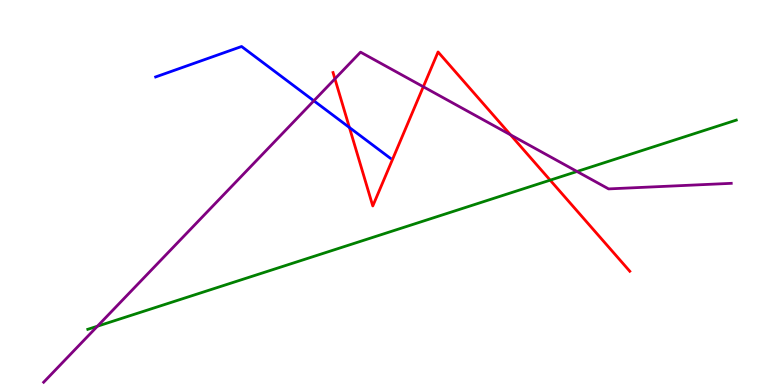[{'lines': ['blue', 'red'], 'intersections': [{'x': 4.51, 'y': 6.69}]}, {'lines': ['green', 'red'], 'intersections': [{'x': 7.1, 'y': 5.32}]}, {'lines': ['purple', 'red'], 'intersections': [{'x': 4.32, 'y': 7.95}, {'x': 5.46, 'y': 7.75}, {'x': 6.59, 'y': 6.5}]}, {'lines': ['blue', 'green'], 'intersections': []}, {'lines': ['blue', 'purple'], 'intersections': [{'x': 4.05, 'y': 7.38}]}, {'lines': ['green', 'purple'], 'intersections': [{'x': 1.26, 'y': 1.53}, {'x': 7.45, 'y': 5.55}]}]